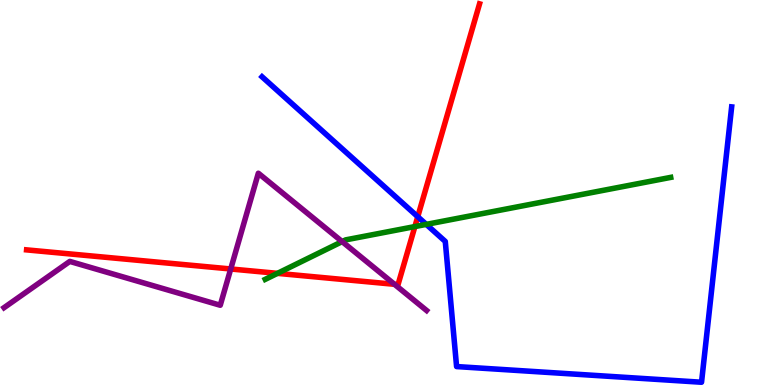[{'lines': ['blue', 'red'], 'intersections': [{'x': 5.39, 'y': 4.37}]}, {'lines': ['green', 'red'], 'intersections': [{'x': 3.58, 'y': 2.9}, {'x': 5.35, 'y': 4.12}]}, {'lines': ['purple', 'red'], 'intersections': [{'x': 2.98, 'y': 3.01}, {'x': 5.09, 'y': 2.62}]}, {'lines': ['blue', 'green'], 'intersections': [{'x': 5.5, 'y': 4.17}]}, {'lines': ['blue', 'purple'], 'intersections': []}, {'lines': ['green', 'purple'], 'intersections': [{'x': 4.41, 'y': 3.72}]}]